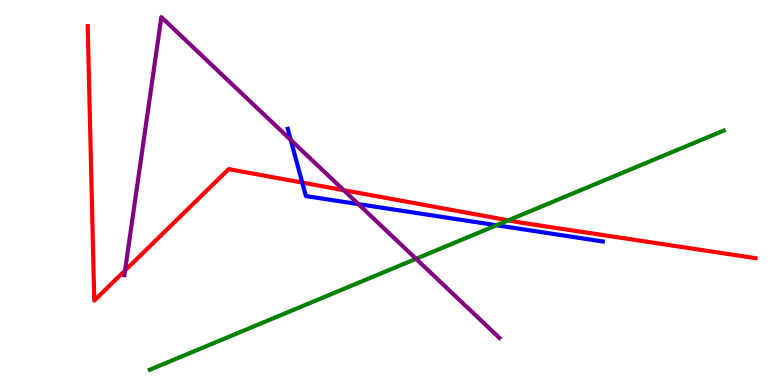[{'lines': ['blue', 'red'], 'intersections': [{'x': 3.9, 'y': 5.26}]}, {'lines': ['green', 'red'], 'intersections': [{'x': 6.56, 'y': 4.28}]}, {'lines': ['purple', 'red'], 'intersections': [{'x': 1.61, 'y': 2.97}, {'x': 4.44, 'y': 5.06}]}, {'lines': ['blue', 'green'], 'intersections': [{'x': 6.41, 'y': 4.15}]}, {'lines': ['blue', 'purple'], 'intersections': [{'x': 3.75, 'y': 6.37}, {'x': 4.62, 'y': 4.7}]}, {'lines': ['green', 'purple'], 'intersections': [{'x': 5.37, 'y': 3.28}]}]